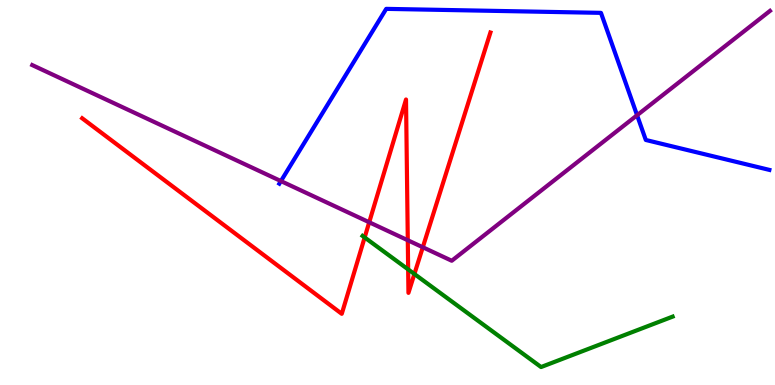[{'lines': ['blue', 'red'], 'intersections': []}, {'lines': ['green', 'red'], 'intersections': [{'x': 4.71, 'y': 3.83}, {'x': 5.27, 'y': 3.0}, {'x': 5.35, 'y': 2.88}]}, {'lines': ['purple', 'red'], 'intersections': [{'x': 4.76, 'y': 4.23}, {'x': 5.26, 'y': 3.76}, {'x': 5.46, 'y': 3.58}]}, {'lines': ['blue', 'green'], 'intersections': []}, {'lines': ['blue', 'purple'], 'intersections': [{'x': 3.62, 'y': 5.3}, {'x': 8.22, 'y': 7.01}]}, {'lines': ['green', 'purple'], 'intersections': []}]